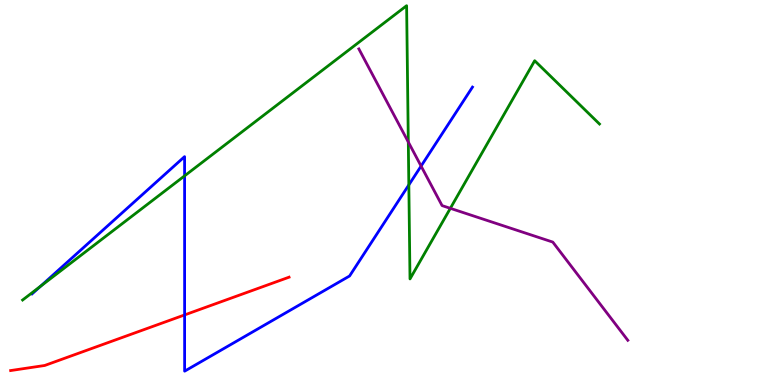[{'lines': ['blue', 'red'], 'intersections': [{'x': 2.38, 'y': 1.82}]}, {'lines': ['green', 'red'], 'intersections': []}, {'lines': ['purple', 'red'], 'intersections': []}, {'lines': ['blue', 'green'], 'intersections': [{'x': 0.522, 'y': 2.56}, {'x': 2.38, 'y': 5.43}, {'x': 5.28, 'y': 5.2}]}, {'lines': ['blue', 'purple'], 'intersections': [{'x': 5.43, 'y': 5.69}]}, {'lines': ['green', 'purple'], 'intersections': [{'x': 5.27, 'y': 6.31}, {'x': 5.81, 'y': 4.59}]}]